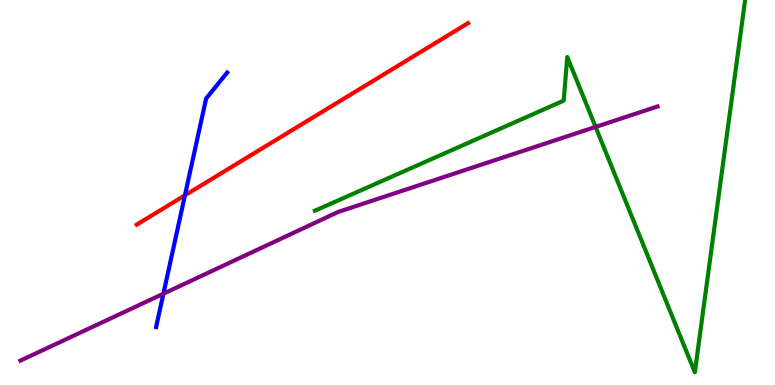[{'lines': ['blue', 'red'], 'intersections': [{'x': 2.39, 'y': 4.93}]}, {'lines': ['green', 'red'], 'intersections': []}, {'lines': ['purple', 'red'], 'intersections': []}, {'lines': ['blue', 'green'], 'intersections': []}, {'lines': ['blue', 'purple'], 'intersections': [{'x': 2.11, 'y': 2.37}]}, {'lines': ['green', 'purple'], 'intersections': [{'x': 7.68, 'y': 6.7}]}]